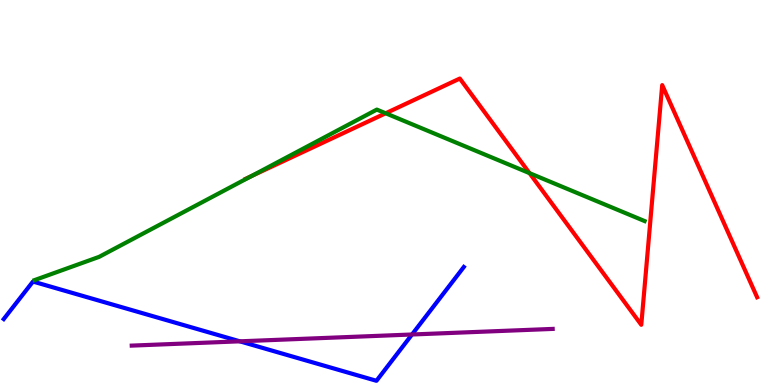[{'lines': ['blue', 'red'], 'intersections': []}, {'lines': ['green', 'red'], 'intersections': [{'x': 3.24, 'y': 5.42}, {'x': 4.98, 'y': 7.06}, {'x': 6.83, 'y': 5.5}]}, {'lines': ['purple', 'red'], 'intersections': []}, {'lines': ['blue', 'green'], 'intersections': []}, {'lines': ['blue', 'purple'], 'intersections': [{'x': 3.09, 'y': 1.13}, {'x': 5.32, 'y': 1.31}]}, {'lines': ['green', 'purple'], 'intersections': []}]